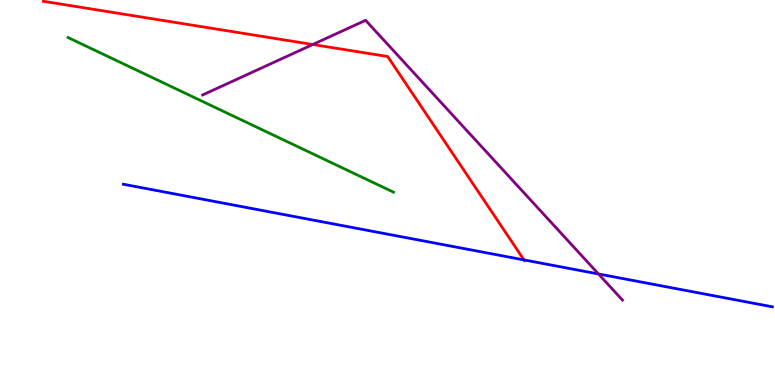[{'lines': ['blue', 'red'], 'intersections': [{'x': 6.76, 'y': 3.25}]}, {'lines': ['green', 'red'], 'intersections': []}, {'lines': ['purple', 'red'], 'intersections': [{'x': 4.04, 'y': 8.84}]}, {'lines': ['blue', 'green'], 'intersections': []}, {'lines': ['blue', 'purple'], 'intersections': [{'x': 7.72, 'y': 2.88}]}, {'lines': ['green', 'purple'], 'intersections': []}]